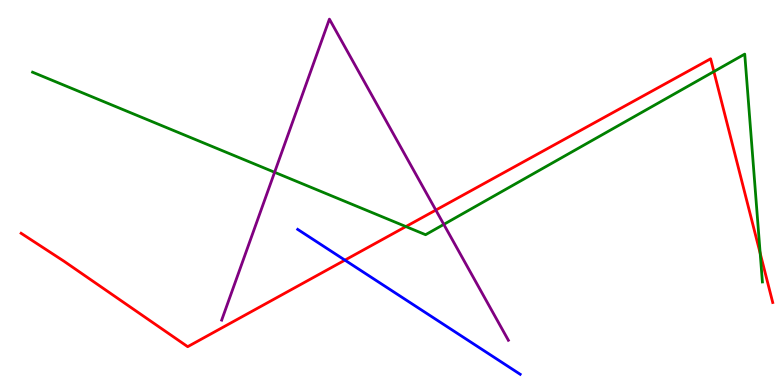[{'lines': ['blue', 'red'], 'intersections': [{'x': 4.45, 'y': 3.24}]}, {'lines': ['green', 'red'], 'intersections': [{'x': 5.24, 'y': 4.12}, {'x': 9.21, 'y': 8.14}, {'x': 9.81, 'y': 3.42}]}, {'lines': ['purple', 'red'], 'intersections': [{'x': 5.62, 'y': 4.54}]}, {'lines': ['blue', 'green'], 'intersections': []}, {'lines': ['blue', 'purple'], 'intersections': []}, {'lines': ['green', 'purple'], 'intersections': [{'x': 3.54, 'y': 5.53}, {'x': 5.73, 'y': 4.17}]}]